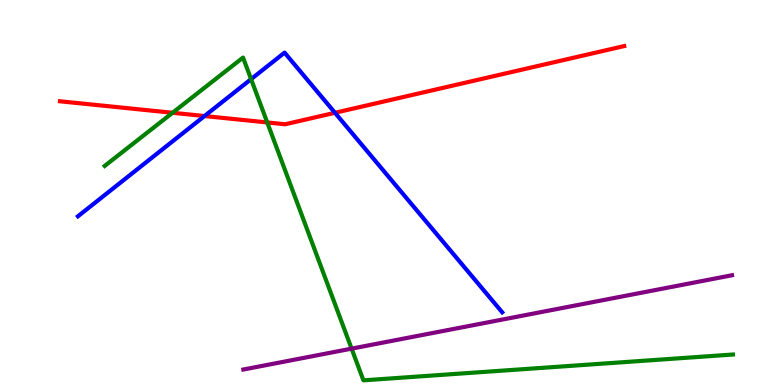[{'lines': ['blue', 'red'], 'intersections': [{'x': 2.64, 'y': 6.99}, {'x': 4.32, 'y': 7.07}]}, {'lines': ['green', 'red'], 'intersections': [{'x': 2.23, 'y': 7.07}, {'x': 3.45, 'y': 6.82}]}, {'lines': ['purple', 'red'], 'intersections': []}, {'lines': ['blue', 'green'], 'intersections': [{'x': 3.24, 'y': 7.94}]}, {'lines': ['blue', 'purple'], 'intersections': []}, {'lines': ['green', 'purple'], 'intersections': [{'x': 4.54, 'y': 0.944}]}]